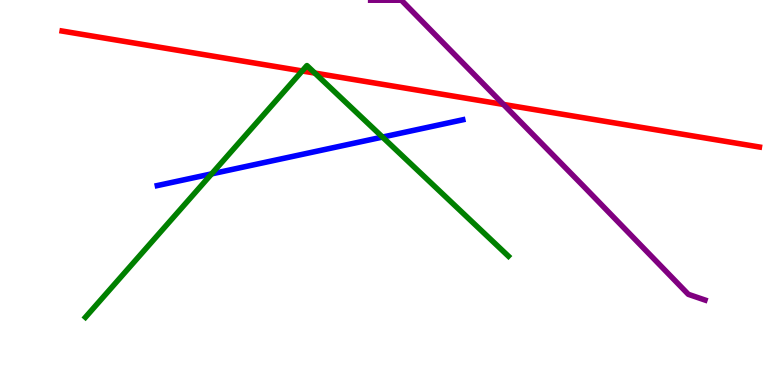[{'lines': ['blue', 'red'], 'intersections': []}, {'lines': ['green', 'red'], 'intersections': [{'x': 3.9, 'y': 8.16}, {'x': 4.06, 'y': 8.1}]}, {'lines': ['purple', 'red'], 'intersections': [{'x': 6.5, 'y': 7.29}]}, {'lines': ['blue', 'green'], 'intersections': [{'x': 2.73, 'y': 5.48}, {'x': 4.94, 'y': 6.44}]}, {'lines': ['blue', 'purple'], 'intersections': []}, {'lines': ['green', 'purple'], 'intersections': []}]